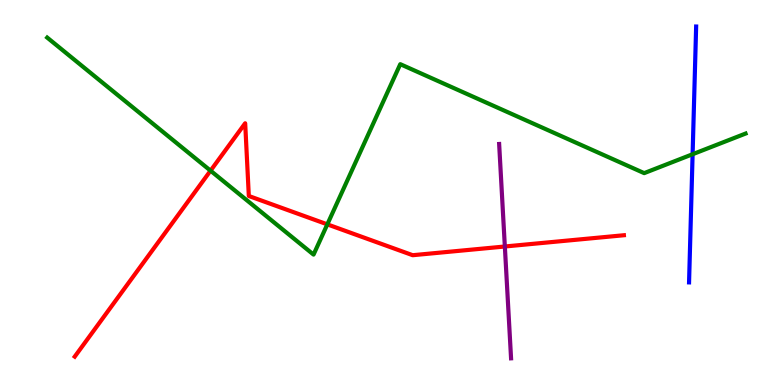[{'lines': ['blue', 'red'], 'intersections': []}, {'lines': ['green', 'red'], 'intersections': [{'x': 2.72, 'y': 5.57}, {'x': 4.22, 'y': 4.17}]}, {'lines': ['purple', 'red'], 'intersections': [{'x': 6.51, 'y': 3.6}]}, {'lines': ['blue', 'green'], 'intersections': [{'x': 8.94, 'y': 5.99}]}, {'lines': ['blue', 'purple'], 'intersections': []}, {'lines': ['green', 'purple'], 'intersections': []}]